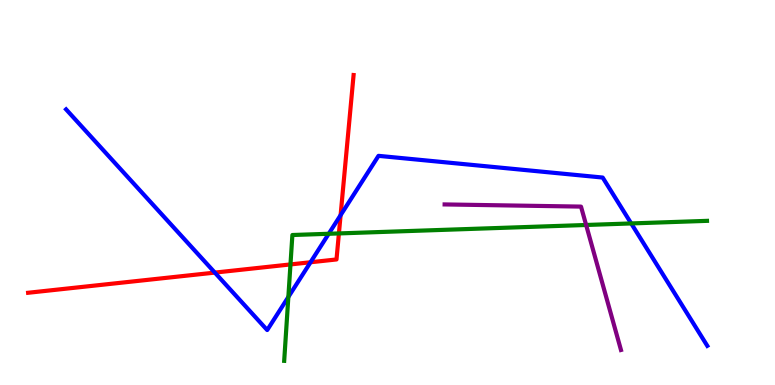[{'lines': ['blue', 'red'], 'intersections': [{'x': 2.77, 'y': 2.92}, {'x': 4.01, 'y': 3.19}, {'x': 4.39, 'y': 4.41}]}, {'lines': ['green', 'red'], 'intersections': [{'x': 3.75, 'y': 3.13}, {'x': 4.37, 'y': 3.94}]}, {'lines': ['purple', 'red'], 'intersections': []}, {'lines': ['blue', 'green'], 'intersections': [{'x': 3.72, 'y': 2.29}, {'x': 4.24, 'y': 3.93}, {'x': 8.14, 'y': 4.2}]}, {'lines': ['blue', 'purple'], 'intersections': []}, {'lines': ['green', 'purple'], 'intersections': [{'x': 7.56, 'y': 4.16}]}]